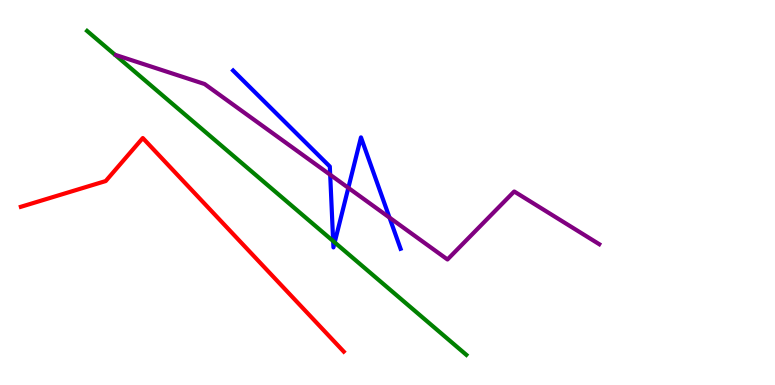[{'lines': ['blue', 'red'], 'intersections': []}, {'lines': ['green', 'red'], 'intersections': []}, {'lines': ['purple', 'red'], 'intersections': []}, {'lines': ['blue', 'green'], 'intersections': [{'x': 4.3, 'y': 3.74}, {'x': 4.32, 'y': 3.7}]}, {'lines': ['blue', 'purple'], 'intersections': [{'x': 4.26, 'y': 5.46}, {'x': 4.49, 'y': 5.12}, {'x': 5.03, 'y': 4.35}]}, {'lines': ['green', 'purple'], 'intersections': []}]